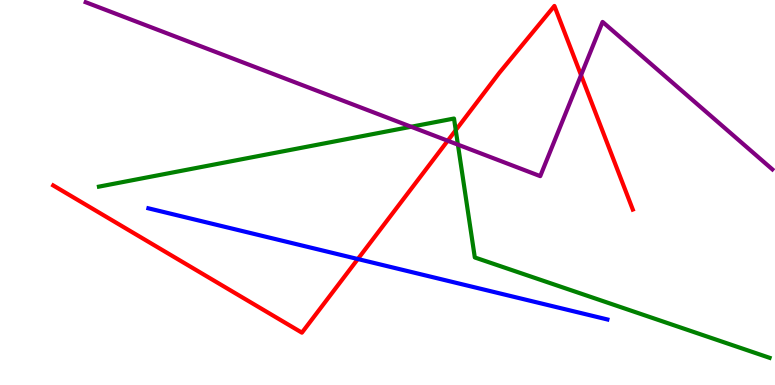[{'lines': ['blue', 'red'], 'intersections': [{'x': 4.62, 'y': 3.27}]}, {'lines': ['green', 'red'], 'intersections': [{'x': 5.88, 'y': 6.62}]}, {'lines': ['purple', 'red'], 'intersections': [{'x': 5.78, 'y': 6.34}, {'x': 7.5, 'y': 8.05}]}, {'lines': ['blue', 'green'], 'intersections': []}, {'lines': ['blue', 'purple'], 'intersections': []}, {'lines': ['green', 'purple'], 'intersections': [{'x': 5.31, 'y': 6.71}, {'x': 5.91, 'y': 6.24}]}]